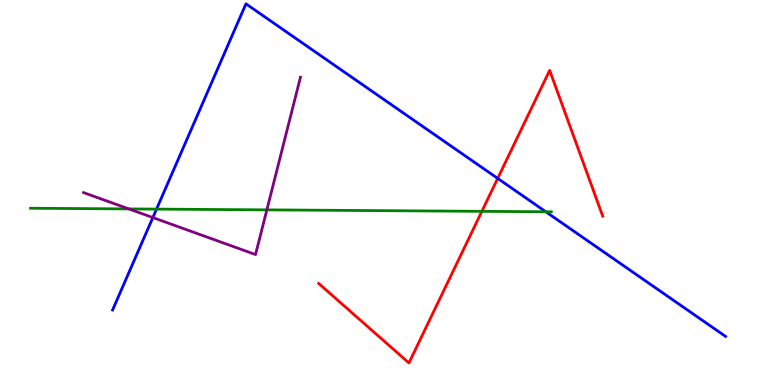[{'lines': ['blue', 'red'], 'intersections': [{'x': 6.42, 'y': 5.37}]}, {'lines': ['green', 'red'], 'intersections': [{'x': 6.22, 'y': 4.51}]}, {'lines': ['purple', 'red'], 'intersections': []}, {'lines': ['blue', 'green'], 'intersections': [{'x': 2.02, 'y': 4.57}, {'x': 7.04, 'y': 4.5}]}, {'lines': ['blue', 'purple'], 'intersections': [{'x': 1.97, 'y': 4.35}]}, {'lines': ['green', 'purple'], 'intersections': [{'x': 1.66, 'y': 4.57}, {'x': 3.44, 'y': 4.55}]}]